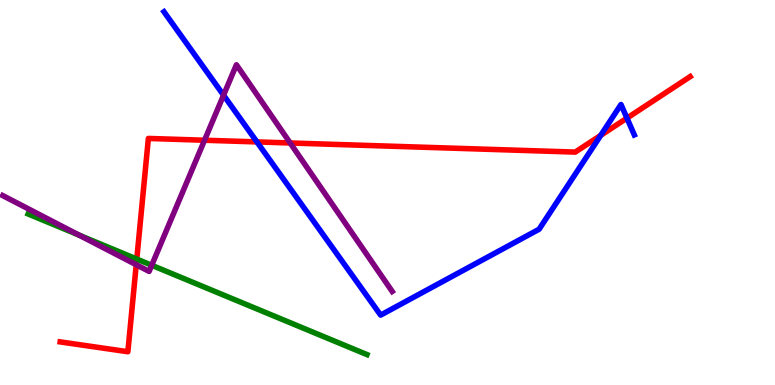[{'lines': ['blue', 'red'], 'intersections': [{'x': 3.32, 'y': 6.31}, {'x': 7.75, 'y': 6.48}, {'x': 8.09, 'y': 6.93}]}, {'lines': ['green', 'red'], 'intersections': [{'x': 1.76, 'y': 3.27}]}, {'lines': ['purple', 'red'], 'intersections': [{'x': 1.76, 'y': 3.12}, {'x': 2.64, 'y': 6.36}, {'x': 3.74, 'y': 6.29}]}, {'lines': ['blue', 'green'], 'intersections': []}, {'lines': ['blue', 'purple'], 'intersections': [{'x': 2.88, 'y': 7.53}]}, {'lines': ['green', 'purple'], 'intersections': [{'x': 1.02, 'y': 3.89}, {'x': 1.96, 'y': 3.11}]}]